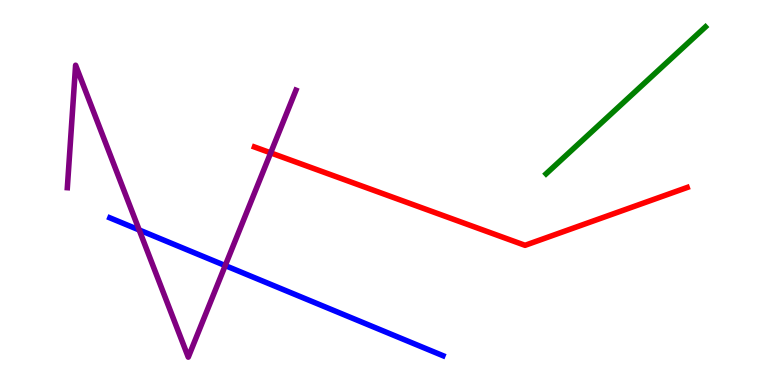[{'lines': ['blue', 'red'], 'intersections': []}, {'lines': ['green', 'red'], 'intersections': []}, {'lines': ['purple', 'red'], 'intersections': [{'x': 3.49, 'y': 6.03}]}, {'lines': ['blue', 'green'], 'intersections': []}, {'lines': ['blue', 'purple'], 'intersections': [{'x': 1.8, 'y': 4.03}, {'x': 2.91, 'y': 3.1}]}, {'lines': ['green', 'purple'], 'intersections': []}]